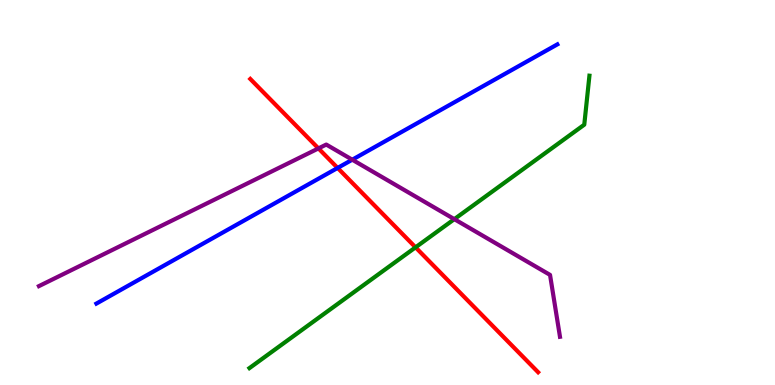[{'lines': ['blue', 'red'], 'intersections': [{'x': 4.36, 'y': 5.64}]}, {'lines': ['green', 'red'], 'intersections': [{'x': 5.36, 'y': 3.58}]}, {'lines': ['purple', 'red'], 'intersections': [{'x': 4.11, 'y': 6.15}]}, {'lines': ['blue', 'green'], 'intersections': []}, {'lines': ['blue', 'purple'], 'intersections': [{'x': 4.55, 'y': 5.85}]}, {'lines': ['green', 'purple'], 'intersections': [{'x': 5.86, 'y': 4.31}]}]